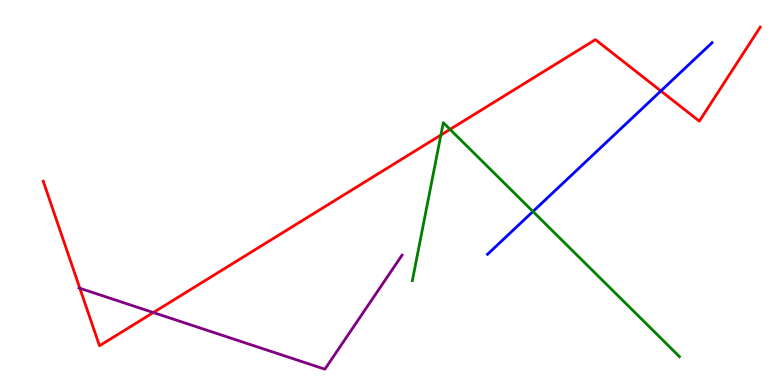[{'lines': ['blue', 'red'], 'intersections': [{'x': 8.53, 'y': 7.64}]}, {'lines': ['green', 'red'], 'intersections': [{'x': 5.69, 'y': 6.49}, {'x': 5.81, 'y': 6.64}]}, {'lines': ['purple', 'red'], 'intersections': [{'x': 1.03, 'y': 2.51}, {'x': 1.98, 'y': 1.88}]}, {'lines': ['blue', 'green'], 'intersections': [{'x': 6.88, 'y': 4.51}]}, {'lines': ['blue', 'purple'], 'intersections': []}, {'lines': ['green', 'purple'], 'intersections': []}]